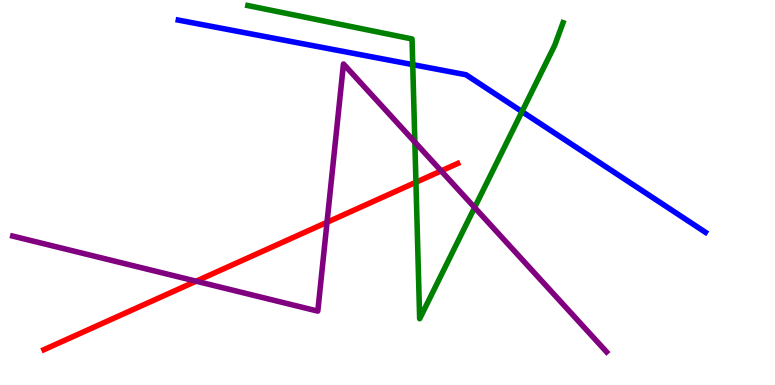[{'lines': ['blue', 'red'], 'intersections': []}, {'lines': ['green', 'red'], 'intersections': [{'x': 5.37, 'y': 5.27}]}, {'lines': ['purple', 'red'], 'intersections': [{'x': 2.53, 'y': 2.7}, {'x': 4.22, 'y': 4.23}, {'x': 5.69, 'y': 5.56}]}, {'lines': ['blue', 'green'], 'intersections': [{'x': 5.33, 'y': 8.32}, {'x': 6.74, 'y': 7.1}]}, {'lines': ['blue', 'purple'], 'intersections': []}, {'lines': ['green', 'purple'], 'intersections': [{'x': 5.35, 'y': 6.31}, {'x': 6.12, 'y': 4.61}]}]